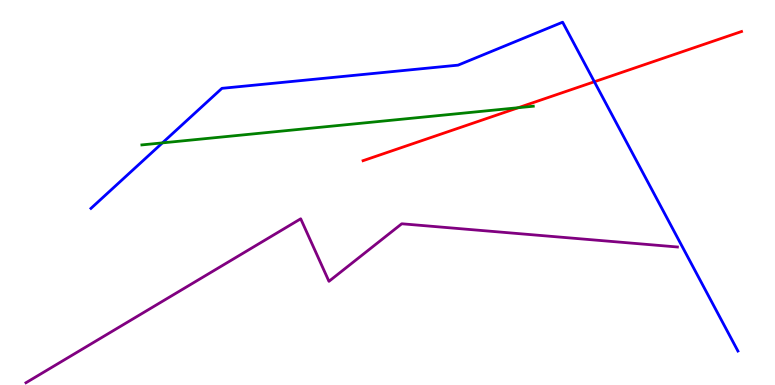[{'lines': ['blue', 'red'], 'intersections': [{'x': 7.67, 'y': 7.88}]}, {'lines': ['green', 'red'], 'intersections': [{'x': 6.69, 'y': 7.2}]}, {'lines': ['purple', 'red'], 'intersections': []}, {'lines': ['blue', 'green'], 'intersections': [{'x': 2.1, 'y': 6.29}]}, {'lines': ['blue', 'purple'], 'intersections': []}, {'lines': ['green', 'purple'], 'intersections': []}]